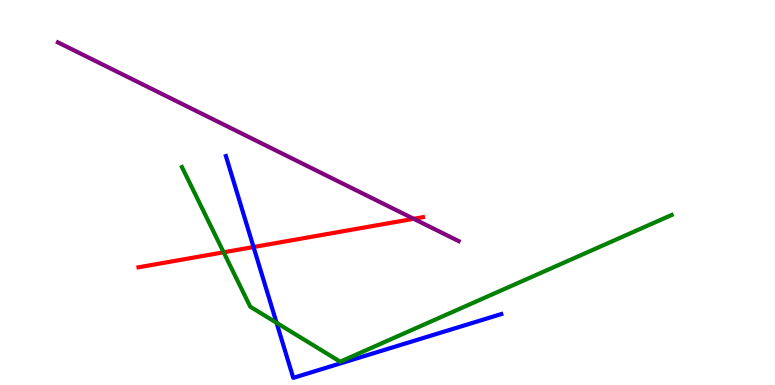[{'lines': ['blue', 'red'], 'intersections': [{'x': 3.27, 'y': 3.58}]}, {'lines': ['green', 'red'], 'intersections': [{'x': 2.89, 'y': 3.45}]}, {'lines': ['purple', 'red'], 'intersections': [{'x': 5.34, 'y': 4.32}]}, {'lines': ['blue', 'green'], 'intersections': [{'x': 3.57, 'y': 1.62}]}, {'lines': ['blue', 'purple'], 'intersections': []}, {'lines': ['green', 'purple'], 'intersections': []}]